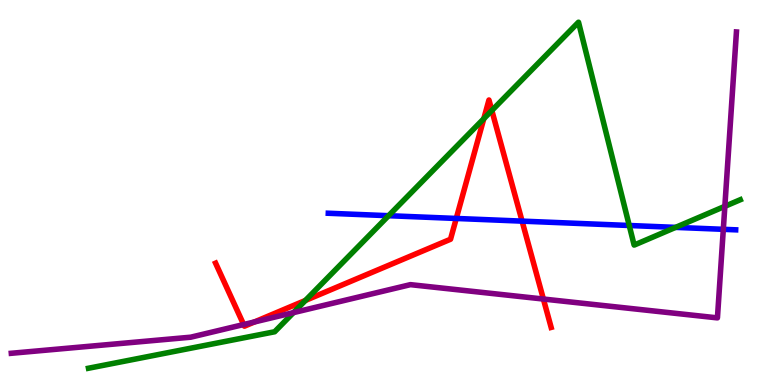[{'lines': ['blue', 'red'], 'intersections': [{'x': 5.89, 'y': 4.33}, {'x': 6.74, 'y': 4.26}]}, {'lines': ['green', 'red'], 'intersections': [{'x': 3.94, 'y': 2.2}, {'x': 6.24, 'y': 6.92}, {'x': 6.35, 'y': 7.13}]}, {'lines': ['purple', 'red'], 'intersections': [{'x': 3.14, 'y': 1.57}, {'x': 3.28, 'y': 1.64}, {'x': 7.01, 'y': 2.23}]}, {'lines': ['blue', 'green'], 'intersections': [{'x': 5.01, 'y': 4.4}, {'x': 8.12, 'y': 4.14}, {'x': 8.72, 'y': 4.09}]}, {'lines': ['blue', 'purple'], 'intersections': [{'x': 9.33, 'y': 4.04}]}, {'lines': ['green', 'purple'], 'intersections': [{'x': 3.79, 'y': 1.88}, {'x': 9.35, 'y': 4.64}]}]